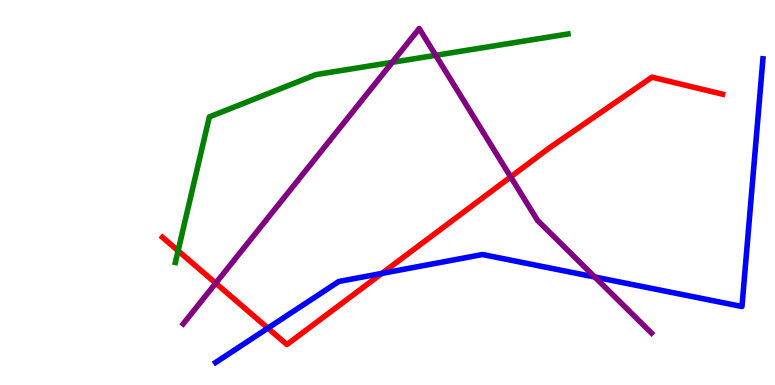[{'lines': ['blue', 'red'], 'intersections': [{'x': 3.46, 'y': 1.48}, {'x': 4.93, 'y': 2.9}]}, {'lines': ['green', 'red'], 'intersections': [{'x': 2.3, 'y': 3.49}]}, {'lines': ['purple', 'red'], 'intersections': [{'x': 2.78, 'y': 2.64}, {'x': 6.59, 'y': 5.41}]}, {'lines': ['blue', 'green'], 'intersections': []}, {'lines': ['blue', 'purple'], 'intersections': [{'x': 7.67, 'y': 2.8}]}, {'lines': ['green', 'purple'], 'intersections': [{'x': 5.06, 'y': 8.38}, {'x': 5.62, 'y': 8.56}]}]